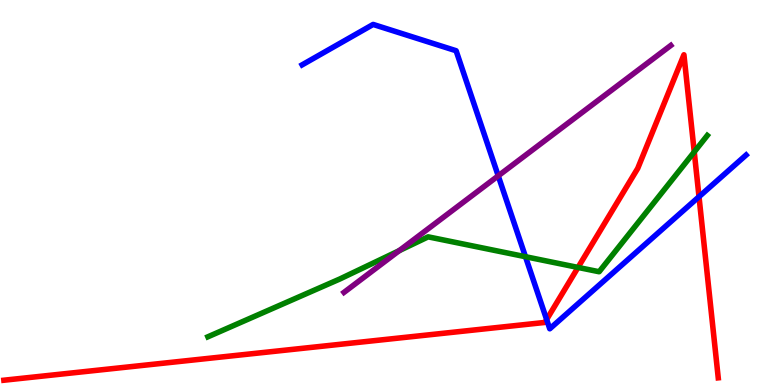[{'lines': ['blue', 'red'], 'intersections': [{'x': 7.05, 'y': 1.7}, {'x': 9.02, 'y': 4.89}]}, {'lines': ['green', 'red'], 'intersections': [{'x': 7.46, 'y': 3.05}, {'x': 8.96, 'y': 6.05}]}, {'lines': ['purple', 'red'], 'intersections': []}, {'lines': ['blue', 'green'], 'intersections': [{'x': 6.78, 'y': 3.33}]}, {'lines': ['blue', 'purple'], 'intersections': [{'x': 6.43, 'y': 5.43}]}, {'lines': ['green', 'purple'], 'intersections': [{'x': 5.15, 'y': 3.49}]}]